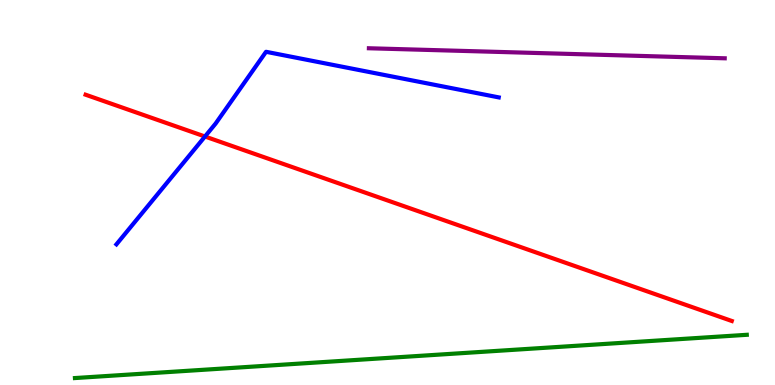[{'lines': ['blue', 'red'], 'intersections': [{'x': 2.64, 'y': 6.45}]}, {'lines': ['green', 'red'], 'intersections': []}, {'lines': ['purple', 'red'], 'intersections': []}, {'lines': ['blue', 'green'], 'intersections': []}, {'lines': ['blue', 'purple'], 'intersections': []}, {'lines': ['green', 'purple'], 'intersections': []}]